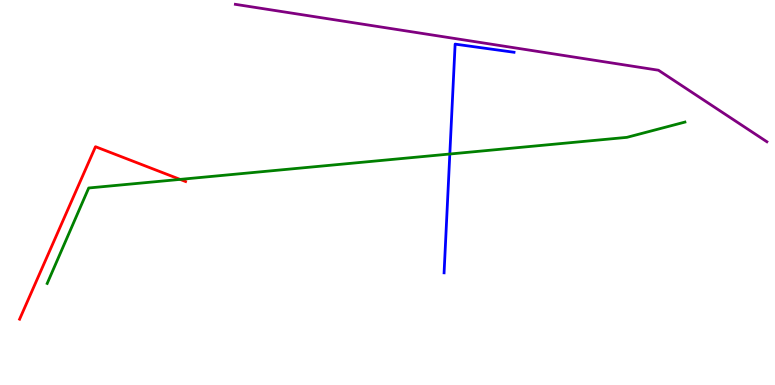[{'lines': ['blue', 'red'], 'intersections': []}, {'lines': ['green', 'red'], 'intersections': [{'x': 2.32, 'y': 5.34}]}, {'lines': ['purple', 'red'], 'intersections': []}, {'lines': ['blue', 'green'], 'intersections': [{'x': 5.8, 'y': 6.0}]}, {'lines': ['blue', 'purple'], 'intersections': []}, {'lines': ['green', 'purple'], 'intersections': []}]